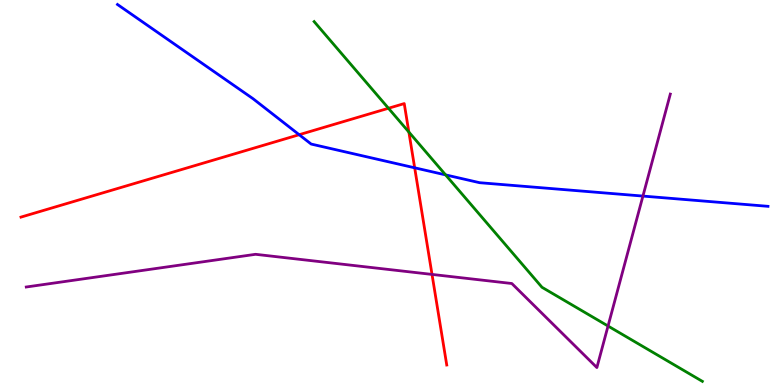[{'lines': ['blue', 'red'], 'intersections': [{'x': 3.86, 'y': 6.5}, {'x': 5.35, 'y': 5.64}]}, {'lines': ['green', 'red'], 'intersections': [{'x': 5.01, 'y': 7.19}, {'x': 5.28, 'y': 6.57}]}, {'lines': ['purple', 'red'], 'intersections': [{'x': 5.57, 'y': 2.87}]}, {'lines': ['blue', 'green'], 'intersections': [{'x': 5.75, 'y': 5.46}]}, {'lines': ['blue', 'purple'], 'intersections': [{'x': 8.3, 'y': 4.91}]}, {'lines': ['green', 'purple'], 'intersections': [{'x': 7.85, 'y': 1.53}]}]